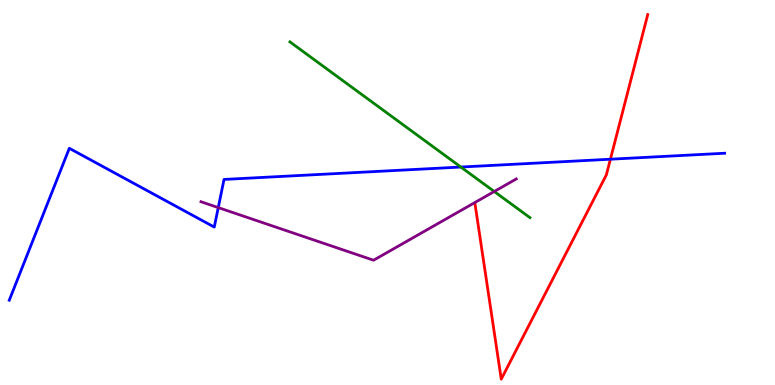[{'lines': ['blue', 'red'], 'intersections': [{'x': 7.88, 'y': 5.86}]}, {'lines': ['green', 'red'], 'intersections': []}, {'lines': ['purple', 'red'], 'intersections': []}, {'lines': ['blue', 'green'], 'intersections': [{'x': 5.95, 'y': 5.66}]}, {'lines': ['blue', 'purple'], 'intersections': [{'x': 2.82, 'y': 4.61}]}, {'lines': ['green', 'purple'], 'intersections': [{'x': 6.38, 'y': 5.03}]}]